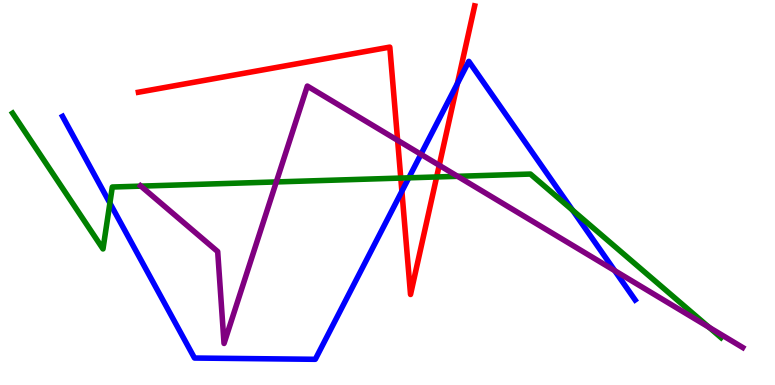[{'lines': ['blue', 'red'], 'intersections': [{'x': 5.19, 'y': 5.03}, {'x': 5.9, 'y': 7.83}]}, {'lines': ['green', 'red'], 'intersections': [{'x': 5.17, 'y': 5.37}, {'x': 5.63, 'y': 5.4}]}, {'lines': ['purple', 'red'], 'intersections': [{'x': 5.13, 'y': 6.36}, {'x': 5.67, 'y': 5.71}]}, {'lines': ['blue', 'green'], 'intersections': [{'x': 1.42, 'y': 4.72}, {'x': 5.27, 'y': 5.38}, {'x': 7.39, 'y': 4.54}]}, {'lines': ['blue', 'purple'], 'intersections': [{'x': 5.43, 'y': 5.99}, {'x': 7.93, 'y': 2.97}]}, {'lines': ['green', 'purple'], 'intersections': [{'x': 1.82, 'y': 5.17}, {'x': 3.57, 'y': 5.27}, {'x': 5.9, 'y': 5.42}, {'x': 9.15, 'y': 1.5}]}]